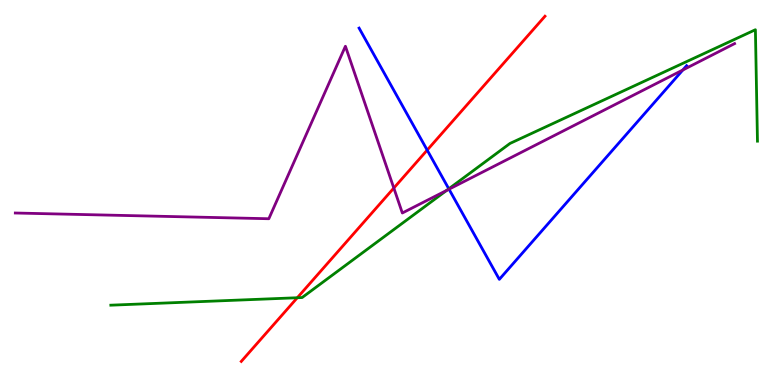[{'lines': ['blue', 'red'], 'intersections': [{'x': 5.51, 'y': 6.1}]}, {'lines': ['green', 'red'], 'intersections': [{'x': 3.84, 'y': 2.27}]}, {'lines': ['purple', 'red'], 'intersections': [{'x': 5.08, 'y': 5.12}]}, {'lines': ['blue', 'green'], 'intersections': [{'x': 5.79, 'y': 5.1}]}, {'lines': ['blue', 'purple'], 'intersections': [{'x': 5.79, 'y': 5.09}, {'x': 8.81, 'y': 8.18}]}, {'lines': ['green', 'purple'], 'intersections': [{'x': 5.76, 'y': 5.06}]}]